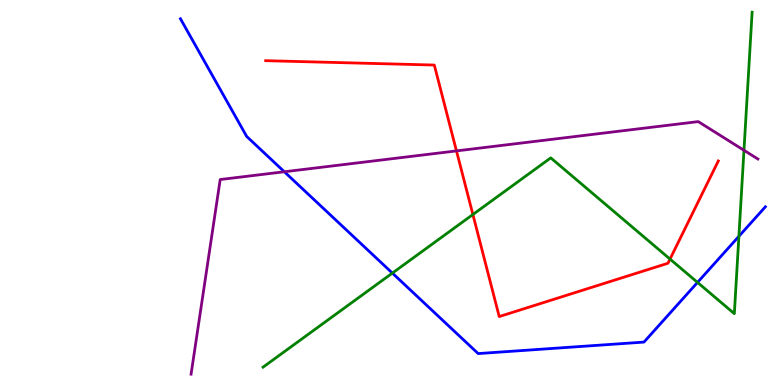[{'lines': ['blue', 'red'], 'intersections': []}, {'lines': ['green', 'red'], 'intersections': [{'x': 6.1, 'y': 4.43}, {'x': 8.65, 'y': 3.27}]}, {'lines': ['purple', 'red'], 'intersections': [{'x': 5.89, 'y': 6.08}]}, {'lines': ['blue', 'green'], 'intersections': [{'x': 5.06, 'y': 2.91}, {'x': 9.0, 'y': 2.66}, {'x': 9.53, 'y': 3.86}]}, {'lines': ['blue', 'purple'], 'intersections': [{'x': 3.67, 'y': 5.54}]}, {'lines': ['green', 'purple'], 'intersections': [{'x': 9.6, 'y': 6.1}]}]